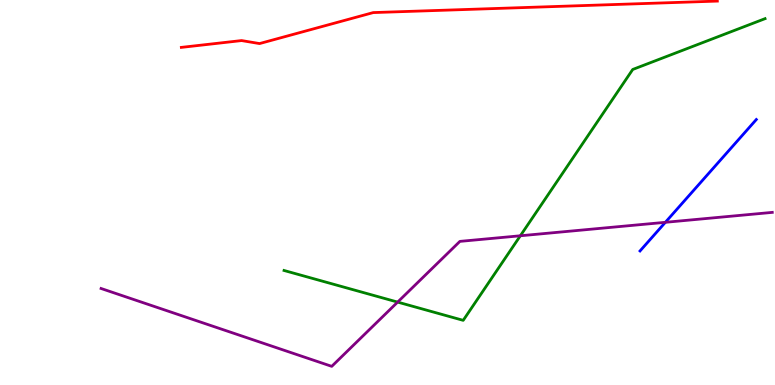[{'lines': ['blue', 'red'], 'intersections': []}, {'lines': ['green', 'red'], 'intersections': []}, {'lines': ['purple', 'red'], 'intersections': []}, {'lines': ['blue', 'green'], 'intersections': []}, {'lines': ['blue', 'purple'], 'intersections': [{'x': 8.59, 'y': 4.23}]}, {'lines': ['green', 'purple'], 'intersections': [{'x': 5.13, 'y': 2.15}, {'x': 6.71, 'y': 3.88}]}]